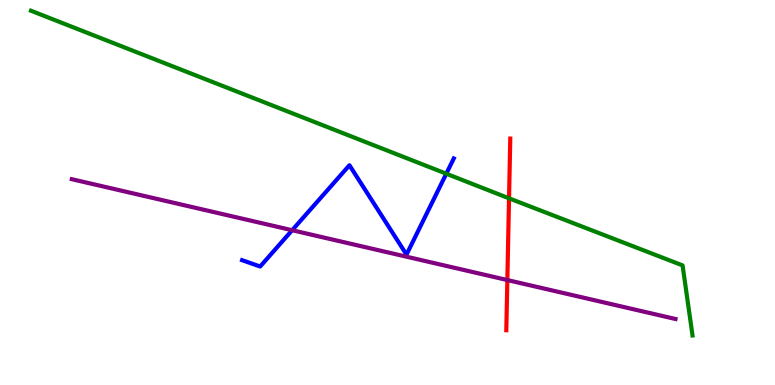[{'lines': ['blue', 'red'], 'intersections': []}, {'lines': ['green', 'red'], 'intersections': [{'x': 6.57, 'y': 4.85}]}, {'lines': ['purple', 'red'], 'intersections': [{'x': 6.55, 'y': 2.73}]}, {'lines': ['blue', 'green'], 'intersections': [{'x': 5.76, 'y': 5.49}]}, {'lines': ['blue', 'purple'], 'intersections': [{'x': 3.77, 'y': 4.02}]}, {'lines': ['green', 'purple'], 'intersections': []}]